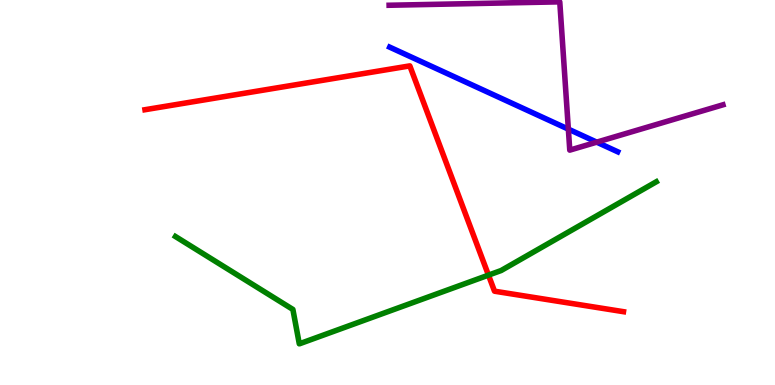[{'lines': ['blue', 'red'], 'intersections': []}, {'lines': ['green', 'red'], 'intersections': [{'x': 6.3, 'y': 2.85}]}, {'lines': ['purple', 'red'], 'intersections': []}, {'lines': ['blue', 'green'], 'intersections': []}, {'lines': ['blue', 'purple'], 'intersections': [{'x': 7.33, 'y': 6.65}, {'x': 7.7, 'y': 6.31}]}, {'lines': ['green', 'purple'], 'intersections': []}]